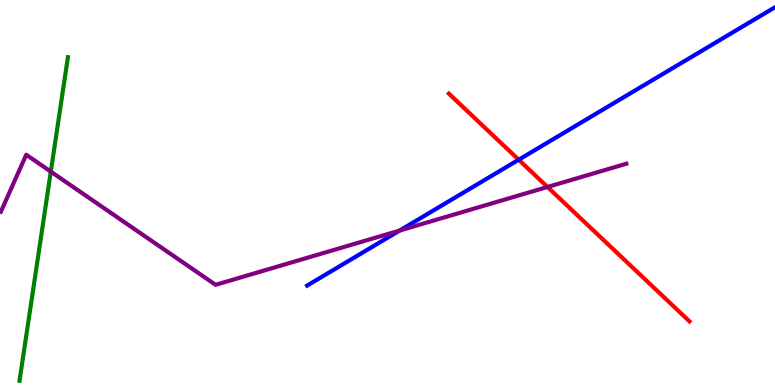[{'lines': ['blue', 'red'], 'intersections': [{'x': 6.69, 'y': 5.85}]}, {'lines': ['green', 'red'], 'intersections': []}, {'lines': ['purple', 'red'], 'intersections': [{'x': 7.06, 'y': 5.14}]}, {'lines': ['blue', 'green'], 'intersections': []}, {'lines': ['blue', 'purple'], 'intersections': [{'x': 5.16, 'y': 4.01}]}, {'lines': ['green', 'purple'], 'intersections': [{'x': 0.656, 'y': 5.54}]}]